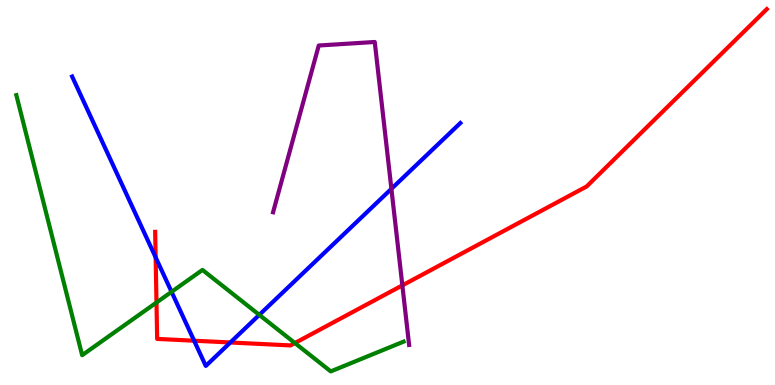[{'lines': ['blue', 'red'], 'intersections': [{'x': 2.01, 'y': 3.32}, {'x': 2.5, 'y': 1.15}, {'x': 2.97, 'y': 1.1}]}, {'lines': ['green', 'red'], 'intersections': [{'x': 2.02, 'y': 2.14}, {'x': 3.81, 'y': 1.09}]}, {'lines': ['purple', 'red'], 'intersections': [{'x': 5.19, 'y': 2.59}]}, {'lines': ['blue', 'green'], 'intersections': [{'x': 2.21, 'y': 2.42}, {'x': 3.35, 'y': 1.82}]}, {'lines': ['blue', 'purple'], 'intersections': [{'x': 5.05, 'y': 5.1}]}, {'lines': ['green', 'purple'], 'intersections': []}]